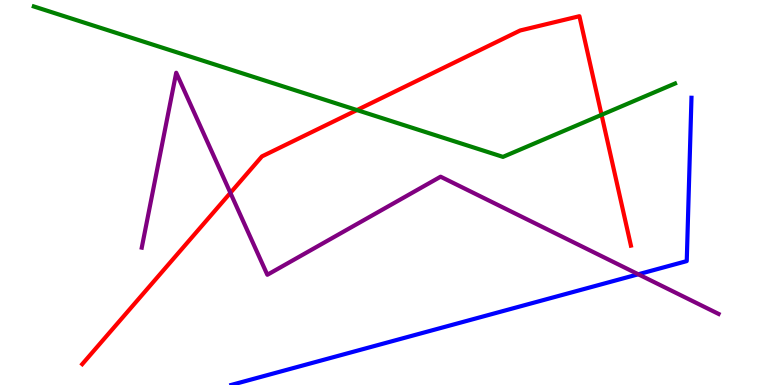[{'lines': ['blue', 'red'], 'intersections': []}, {'lines': ['green', 'red'], 'intersections': [{'x': 4.61, 'y': 7.14}, {'x': 7.76, 'y': 7.02}]}, {'lines': ['purple', 'red'], 'intersections': [{'x': 2.97, 'y': 4.99}]}, {'lines': ['blue', 'green'], 'intersections': []}, {'lines': ['blue', 'purple'], 'intersections': [{'x': 8.24, 'y': 2.88}]}, {'lines': ['green', 'purple'], 'intersections': []}]